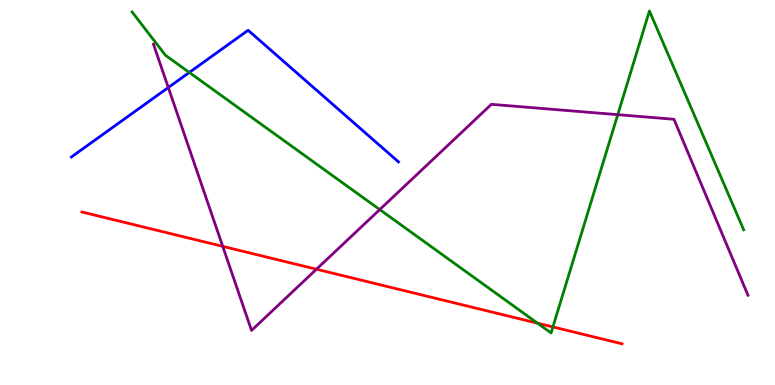[{'lines': ['blue', 'red'], 'intersections': []}, {'lines': ['green', 'red'], 'intersections': [{'x': 6.94, 'y': 1.61}, {'x': 7.13, 'y': 1.51}]}, {'lines': ['purple', 'red'], 'intersections': [{'x': 2.87, 'y': 3.6}, {'x': 4.08, 'y': 3.01}]}, {'lines': ['blue', 'green'], 'intersections': [{'x': 2.44, 'y': 8.12}]}, {'lines': ['blue', 'purple'], 'intersections': [{'x': 2.17, 'y': 7.73}]}, {'lines': ['green', 'purple'], 'intersections': [{'x': 4.9, 'y': 4.56}, {'x': 7.97, 'y': 7.02}]}]